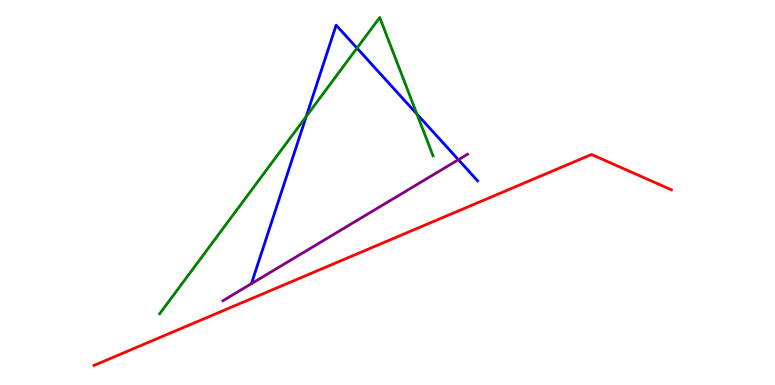[{'lines': ['blue', 'red'], 'intersections': []}, {'lines': ['green', 'red'], 'intersections': []}, {'lines': ['purple', 'red'], 'intersections': []}, {'lines': ['blue', 'green'], 'intersections': [{'x': 3.95, 'y': 6.97}, {'x': 4.61, 'y': 8.75}, {'x': 5.38, 'y': 7.04}]}, {'lines': ['blue', 'purple'], 'intersections': [{'x': 5.91, 'y': 5.85}]}, {'lines': ['green', 'purple'], 'intersections': []}]